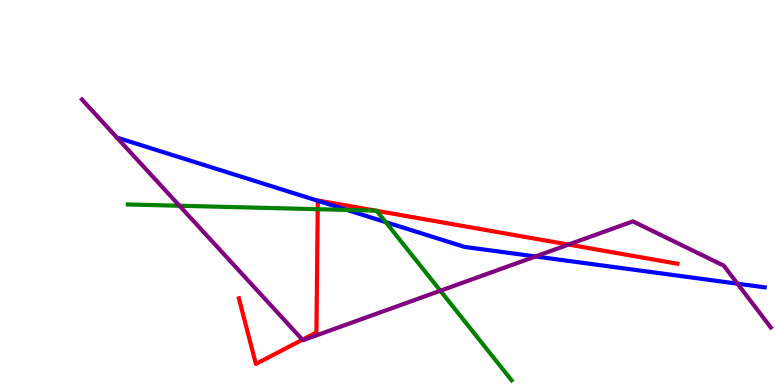[{'lines': ['blue', 'red'], 'intersections': [{'x': 4.1, 'y': 4.79}]}, {'lines': ['green', 'red'], 'intersections': [{'x': 4.1, 'y': 4.57}, {'x': 4.85, 'y': 4.53}, {'x': 4.86, 'y': 4.52}]}, {'lines': ['purple', 'red'], 'intersections': [{'x': 3.9, 'y': 1.18}, {'x': 7.34, 'y': 3.65}]}, {'lines': ['blue', 'green'], 'intersections': [{'x': 4.48, 'y': 4.55}, {'x': 4.98, 'y': 4.23}]}, {'lines': ['blue', 'purple'], 'intersections': [{'x': 6.91, 'y': 3.34}, {'x': 9.52, 'y': 2.63}]}, {'lines': ['green', 'purple'], 'intersections': [{'x': 2.32, 'y': 4.66}, {'x': 5.68, 'y': 2.45}]}]